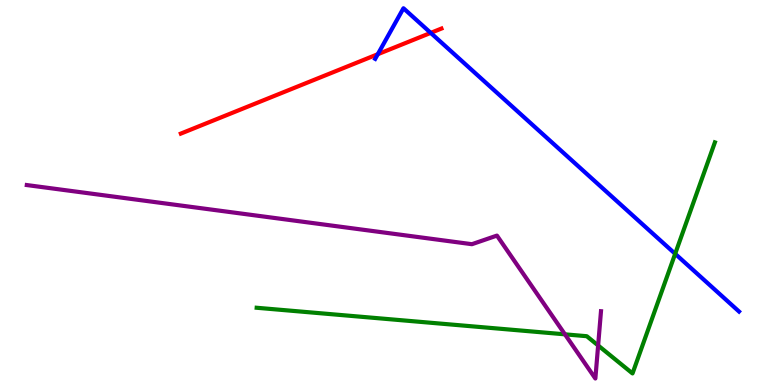[{'lines': ['blue', 'red'], 'intersections': [{'x': 4.87, 'y': 8.59}, {'x': 5.56, 'y': 9.15}]}, {'lines': ['green', 'red'], 'intersections': []}, {'lines': ['purple', 'red'], 'intersections': []}, {'lines': ['blue', 'green'], 'intersections': [{'x': 8.71, 'y': 3.41}]}, {'lines': ['blue', 'purple'], 'intersections': []}, {'lines': ['green', 'purple'], 'intersections': [{'x': 7.29, 'y': 1.32}, {'x': 7.72, 'y': 1.03}]}]